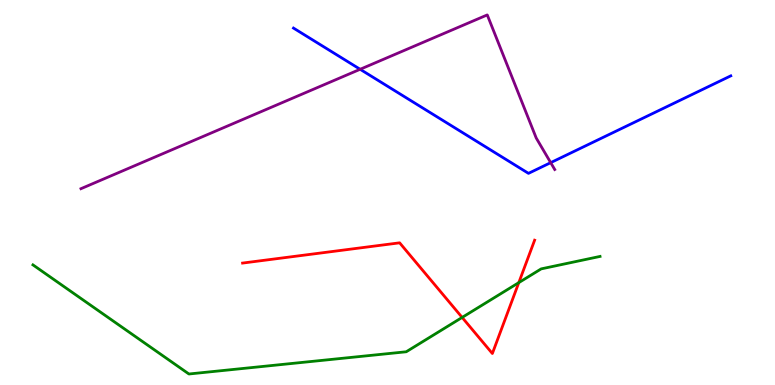[{'lines': ['blue', 'red'], 'intersections': []}, {'lines': ['green', 'red'], 'intersections': [{'x': 5.96, 'y': 1.76}, {'x': 6.69, 'y': 2.66}]}, {'lines': ['purple', 'red'], 'intersections': []}, {'lines': ['blue', 'green'], 'intersections': []}, {'lines': ['blue', 'purple'], 'intersections': [{'x': 4.65, 'y': 8.2}, {'x': 7.11, 'y': 5.78}]}, {'lines': ['green', 'purple'], 'intersections': []}]